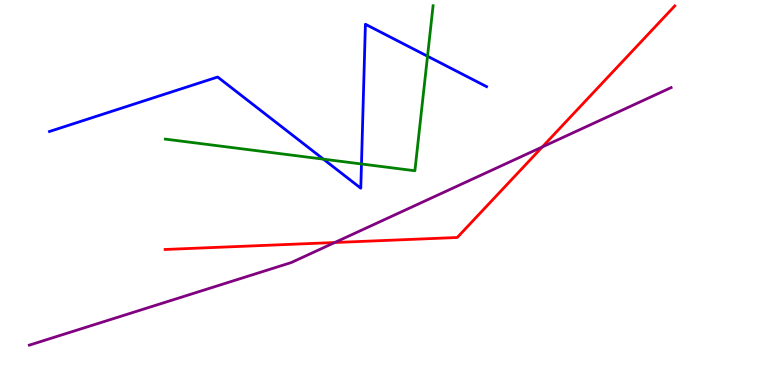[{'lines': ['blue', 'red'], 'intersections': []}, {'lines': ['green', 'red'], 'intersections': []}, {'lines': ['purple', 'red'], 'intersections': [{'x': 4.32, 'y': 3.7}, {'x': 7.0, 'y': 6.18}]}, {'lines': ['blue', 'green'], 'intersections': [{'x': 4.17, 'y': 5.87}, {'x': 4.66, 'y': 5.74}, {'x': 5.52, 'y': 8.54}]}, {'lines': ['blue', 'purple'], 'intersections': []}, {'lines': ['green', 'purple'], 'intersections': []}]